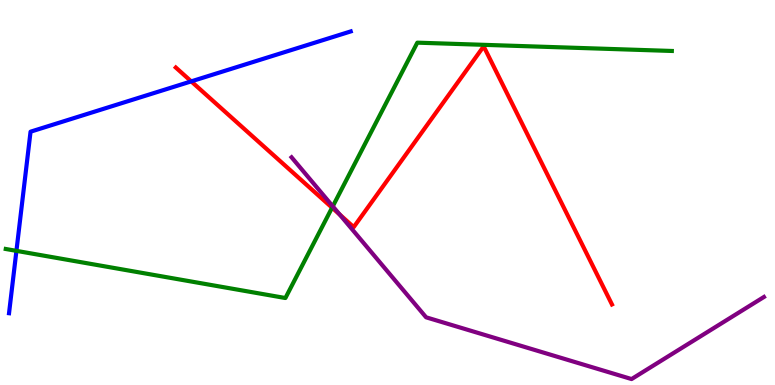[{'lines': ['blue', 'red'], 'intersections': [{'x': 2.47, 'y': 7.89}]}, {'lines': ['green', 'red'], 'intersections': [{'x': 4.28, 'y': 4.61}]}, {'lines': ['purple', 'red'], 'intersections': [{'x': 4.38, 'y': 4.43}]}, {'lines': ['blue', 'green'], 'intersections': [{'x': 0.212, 'y': 3.48}]}, {'lines': ['blue', 'purple'], 'intersections': []}, {'lines': ['green', 'purple'], 'intersections': [{'x': 4.29, 'y': 4.64}]}]